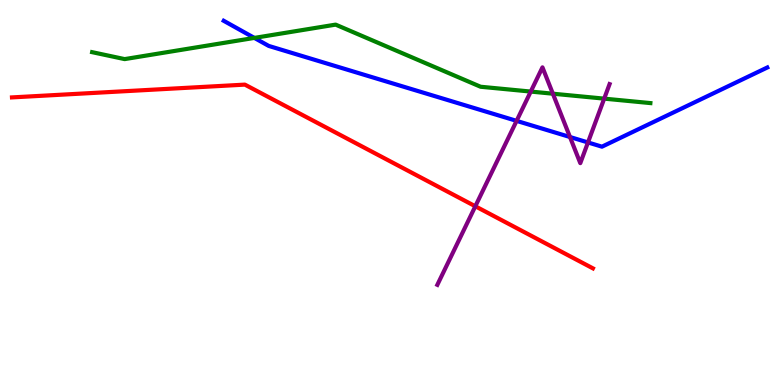[{'lines': ['blue', 'red'], 'intersections': []}, {'lines': ['green', 'red'], 'intersections': []}, {'lines': ['purple', 'red'], 'intersections': [{'x': 6.13, 'y': 4.64}]}, {'lines': ['blue', 'green'], 'intersections': [{'x': 3.28, 'y': 9.02}]}, {'lines': ['blue', 'purple'], 'intersections': [{'x': 6.67, 'y': 6.86}, {'x': 7.35, 'y': 6.44}, {'x': 7.59, 'y': 6.3}]}, {'lines': ['green', 'purple'], 'intersections': [{'x': 6.85, 'y': 7.62}, {'x': 7.13, 'y': 7.57}, {'x': 7.8, 'y': 7.44}]}]